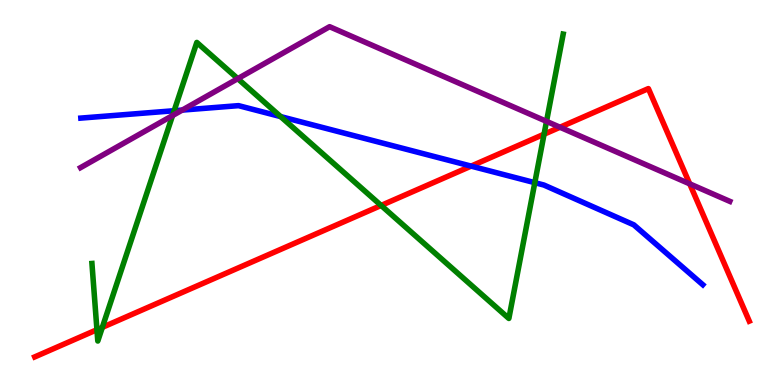[{'lines': ['blue', 'red'], 'intersections': [{'x': 6.08, 'y': 5.69}]}, {'lines': ['green', 'red'], 'intersections': [{'x': 1.25, 'y': 1.44}, {'x': 1.32, 'y': 1.5}, {'x': 4.92, 'y': 4.66}, {'x': 7.02, 'y': 6.51}]}, {'lines': ['purple', 'red'], 'intersections': [{'x': 7.23, 'y': 6.69}, {'x': 8.9, 'y': 5.22}]}, {'lines': ['blue', 'green'], 'intersections': [{'x': 2.25, 'y': 7.12}, {'x': 3.62, 'y': 6.97}, {'x': 6.9, 'y': 5.26}]}, {'lines': ['blue', 'purple'], 'intersections': [{'x': 2.35, 'y': 7.14}]}, {'lines': ['green', 'purple'], 'intersections': [{'x': 2.23, 'y': 7.0}, {'x': 3.07, 'y': 7.96}, {'x': 7.05, 'y': 6.85}]}]